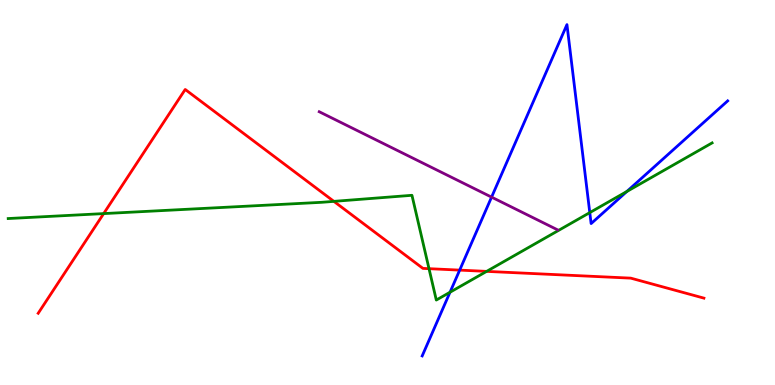[{'lines': ['blue', 'red'], 'intersections': [{'x': 5.93, 'y': 2.98}]}, {'lines': ['green', 'red'], 'intersections': [{'x': 1.34, 'y': 4.45}, {'x': 4.31, 'y': 4.77}, {'x': 5.54, 'y': 3.02}, {'x': 6.28, 'y': 2.95}]}, {'lines': ['purple', 'red'], 'intersections': []}, {'lines': ['blue', 'green'], 'intersections': [{'x': 5.81, 'y': 2.41}, {'x': 7.61, 'y': 4.48}, {'x': 8.09, 'y': 5.03}]}, {'lines': ['blue', 'purple'], 'intersections': [{'x': 6.34, 'y': 4.88}]}, {'lines': ['green', 'purple'], 'intersections': []}]